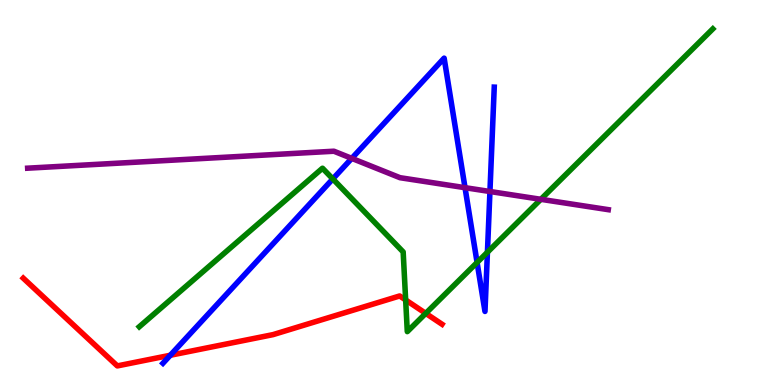[{'lines': ['blue', 'red'], 'intersections': [{'x': 2.2, 'y': 0.772}]}, {'lines': ['green', 'red'], 'intersections': [{'x': 5.23, 'y': 2.21}, {'x': 5.49, 'y': 1.86}]}, {'lines': ['purple', 'red'], 'intersections': []}, {'lines': ['blue', 'green'], 'intersections': [{'x': 4.29, 'y': 5.35}, {'x': 6.16, 'y': 3.18}, {'x': 6.29, 'y': 3.45}]}, {'lines': ['blue', 'purple'], 'intersections': [{'x': 4.54, 'y': 5.89}, {'x': 6.0, 'y': 5.13}, {'x': 6.32, 'y': 5.03}]}, {'lines': ['green', 'purple'], 'intersections': [{'x': 6.98, 'y': 4.82}]}]